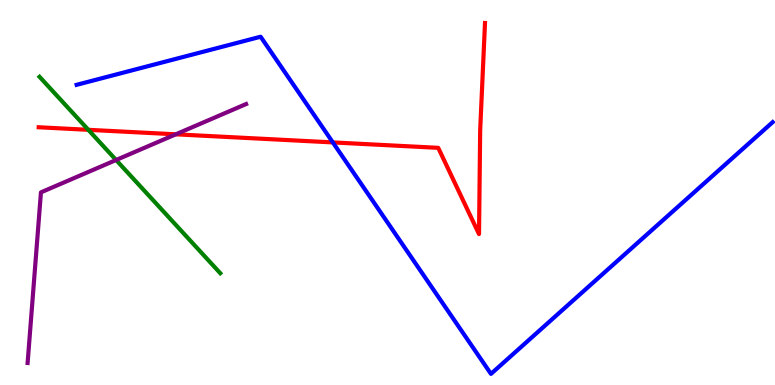[{'lines': ['blue', 'red'], 'intersections': [{'x': 4.29, 'y': 6.3}]}, {'lines': ['green', 'red'], 'intersections': [{'x': 1.14, 'y': 6.63}]}, {'lines': ['purple', 'red'], 'intersections': [{'x': 2.27, 'y': 6.51}]}, {'lines': ['blue', 'green'], 'intersections': []}, {'lines': ['blue', 'purple'], 'intersections': []}, {'lines': ['green', 'purple'], 'intersections': [{'x': 1.5, 'y': 5.84}]}]